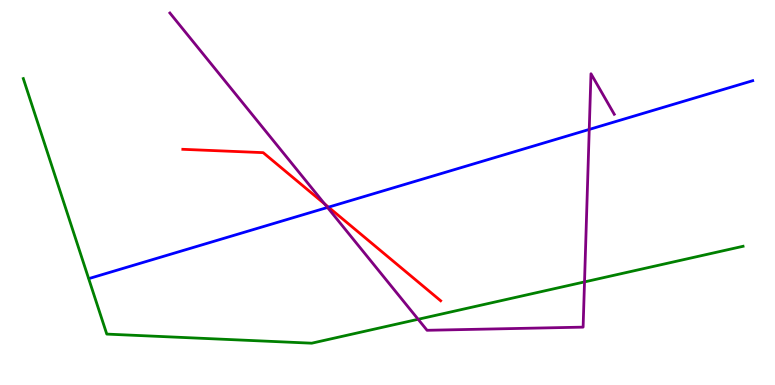[{'lines': ['blue', 'red'], 'intersections': [{'x': 4.24, 'y': 4.62}]}, {'lines': ['green', 'red'], 'intersections': []}, {'lines': ['purple', 'red'], 'intersections': [{'x': 4.19, 'y': 4.7}]}, {'lines': ['blue', 'green'], 'intersections': []}, {'lines': ['blue', 'purple'], 'intersections': [{'x': 4.23, 'y': 4.61}, {'x': 7.6, 'y': 6.64}]}, {'lines': ['green', 'purple'], 'intersections': [{'x': 5.4, 'y': 1.71}, {'x': 7.54, 'y': 2.68}]}]